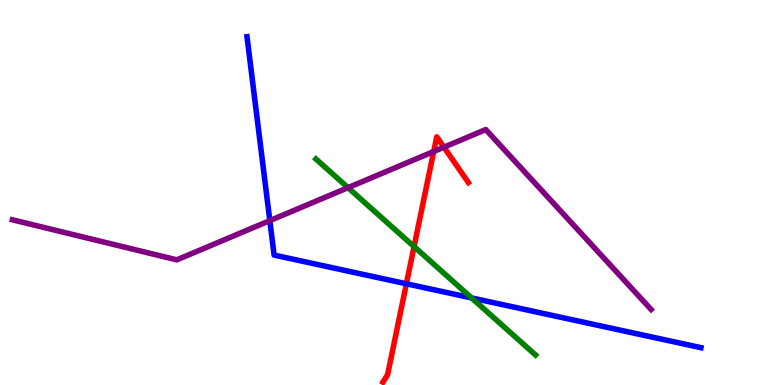[{'lines': ['blue', 'red'], 'intersections': [{'x': 5.24, 'y': 2.63}]}, {'lines': ['green', 'red'], 'intersections': [{'x': 5.34, 'y': 3.6}]}, {'lines': ['purple', 'red'], 'intersections': [{'x': 5.6, 'y': 6.06}, {'x': 5.73, 'y': 6.18}]}, {'lines': ['blue', 'green'], 'intersections': [{'x': 6.09, 'y': 2.26}]}, {'lines': ['blue', 'purple'], 'intersections': [{'x': 3.48, 'y': 4.27}]}, {'lines': ['green', 'purple'], 'intersections': [{'x': 4.49, 'y': 5.13}]}]